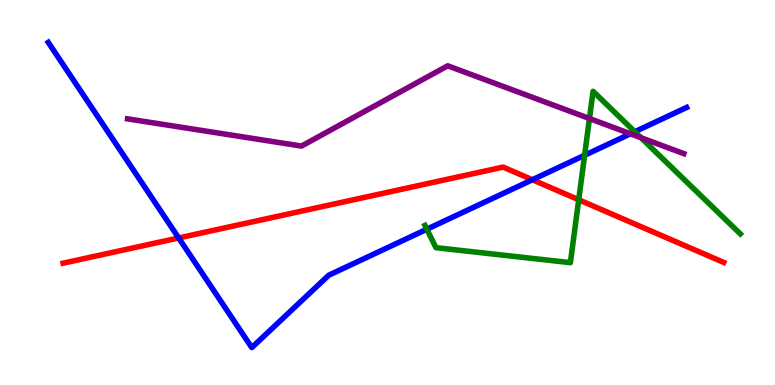[{'lines': ['blue', 'red'], 'intersections': [{'x': 2.31, 'y': 3.82}, {'x': 6.87, 'y': 5.33}]}, {'lines': ['green', 'red'], 'intersections': [{'x': 7.47, 'y': 4.81}]}, {'lines': ['purple', 'red'], 'intersections': []}, {'lines': ['blue', 'green'], 'intersections': [{'x': 5.51, 'y': 4.05}, {'x': 7.54, 'y': 5.97}, {'x': 8.19, 'y': 6.58}]}, {'lines': ['blue', 'purple'], 'intersections': [{'x': 8.13, 'y': 6.53}]}, {'lines': ['green', 'purple'], 'intersections': [{'x': 7.61, 'y': 6.92}, {'x': 8.27, 'y': 6.42}]}]